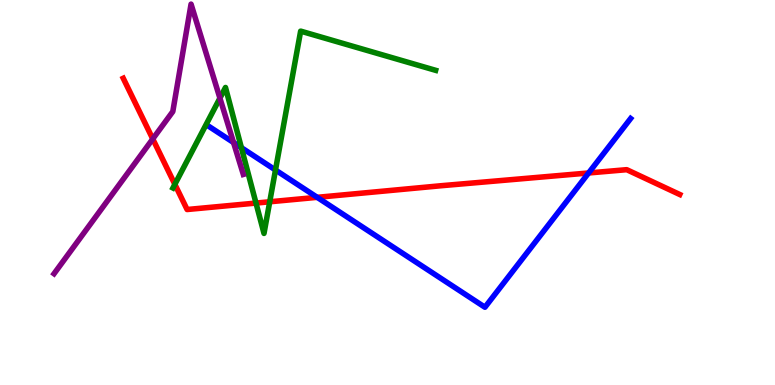[{'lines': ['blue', 'red'], 'intersections': [{'x': 4.09, 'y': 4.87}, {'x': 7.59, 'y': 5.51}]}, {'lines': ['green', 'red'], 'intersections': [{'x': 2.26, 'y': 5.21}, {'x': 3.3, 'y': 4.73}, {'x': 3.48, 'y': 4.76}]}, {'lines': ['purple', 'red'], 'intersections': [{'x': 1.97, 'y': 6.39}]}, {'lines': ['blue', 'green'], 'intersections': [{'x': 3.11, 'y': 6.16}, {'x': 3.55, 'y': 5.58}]}, {'lines': ['blue', 'purple'], 'intersections': [{'x': 3.01, 'y': 6.3}]}, {'lines': ['green', 'purple'], 'intersections': [{'x': 2.84, 'y': 7.45}]}]